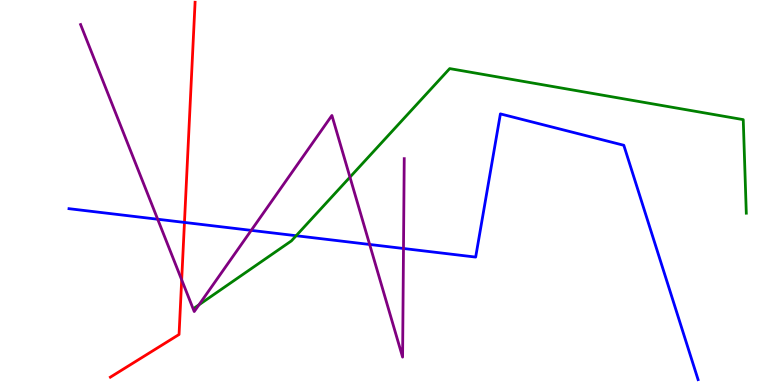[{'lines': ['blue', 'red'], 'intersections': [{'x': 2.38, 'y': 4.22}]}, {'lines': ['green', 'red'], 'intersections': []}, {'lines': ['purple', 'red'], 'intersections': [{'x': 2.34, 'y': 2.73}]}, {'lines': ['blue', 'green'], 'intersections': [{'x': 3.82, 'y': 3.88}]}, {'lines': ['blue', 'purple'], 'intersections': [{'x': 2.03, 'y': 4.31}, {'x': 3.24, 'y': 4.02}, {'x': 4.77, 'y': 3.65}, {'x': 5.21, 'y': 3.55}]}, {'lines': ['green', 'purple'], 'intersections': [{'x': 2.57, 'y': 2.08}, {'x': 4.52, 'y': 5.4}]}]